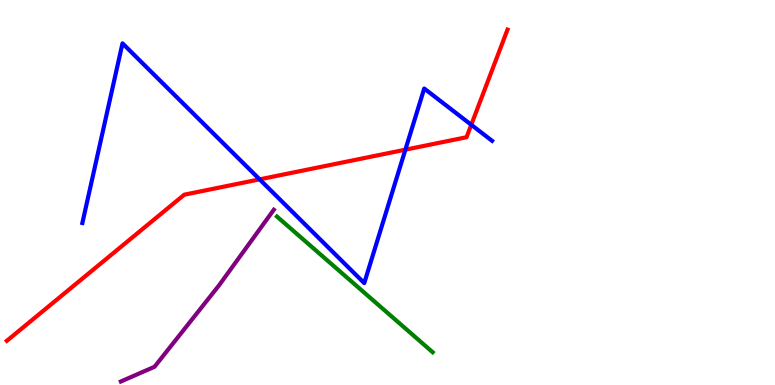[{'lines': ['blue', 'red'], 'intersections': [{'x': 3.35, 'y': 5.34}, {'x': 5.23, 'y': 6.11}, {'x': 6.08, 'y': 6.76}]}, {'lines': ['green', 'red'], 'intersections': []}, {'lines': ['purple', 'red'], 'intersections': []}, {'lines': ['blue', 'green'], 'intersections': []}, {'lines': ['blue', 'purple'], 'intersections': []}, {'lines': ['green', 'purple'], 'intersections': []}]